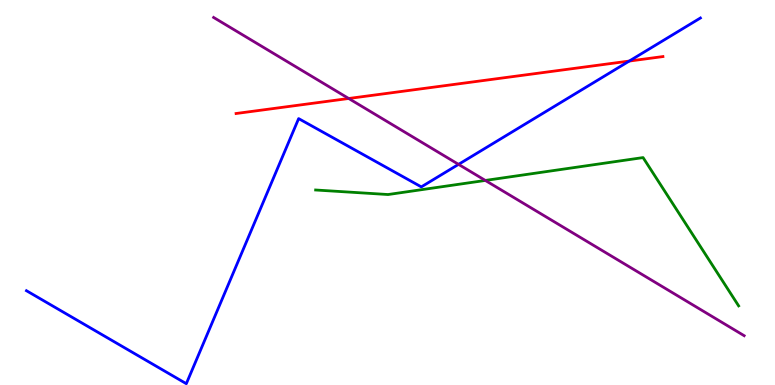[{'lines': ['blue', 'red'], 'intersections': [{'x': 8.12, 'y': 8.41}]}, {'lines': ['green', 'red'], 'intersections': []}, {'lines': ['purple', 'red'], 'intersections': [{'x': 4.5, 'y': 7.44}]}, {'lines': ['blue', 'green'], 'intersections': []}, {'lines': ['blue', 'purple'], 'intersections': [{'x': 5.92, 'y': 5.73}]}, {'lines': ['green', 'purple'], 'intersections': [{'x': 6.26, 'y': 5.31}]}]